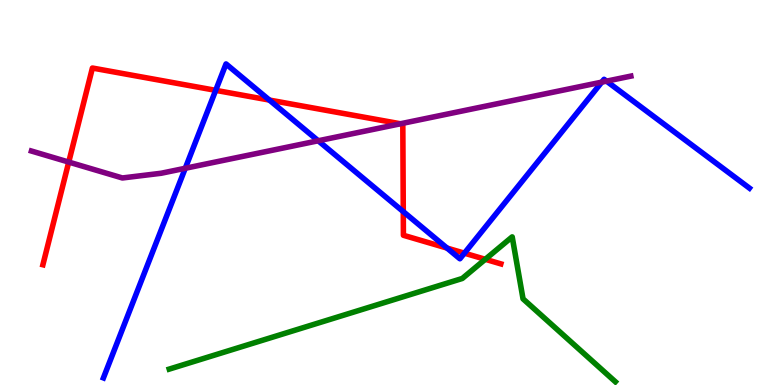[{'lines': ['blue', 'red'], 'intersections': [{'x': 2.78, 'y': 7.65}, {'x': 3.48, 'y': 7.4}, {'x': 5.2, 'y': 4.5}, {'x': 5.77, 'y': 3.56}, {'x': 5.99, 'y': 3.42}]}, {'lines': ['green', 'red'], 'intersections': [{'x': 6.26, 'y': 3.26}]}, {'lines': ['purple', 'red'], 'intersections': [{'x': 0.887, 'y': 5.79}, {'x': 5.17, 'y': 6.79}]}, {'lines': ['blue', 'green'], 'intersections': []}, {'lines': ['blue', 'purple'], 'intersections': [{'x': 2.39, 'y': 5.63}, {'x': 4.11, 'y': 6.34}, {'x': 7.77, 'y': 7.87}, {'x': 7.83, 'y': 7.89}]}, {'lines': ['green', 'purple'], 'intersections': []}]